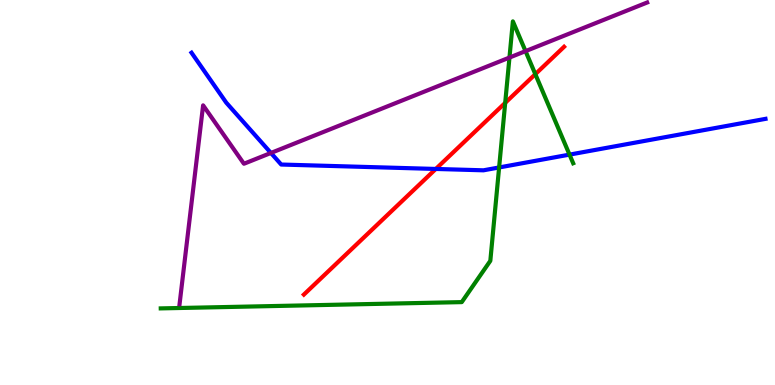[{'lines': ['blue', 'red'], 'intersections': [{'x': 5.62, 'y': 5.61}]}, {'lines': ['green', 'red'], 'intersections': [{'x': 6.52, 'y': 7.33}, {'x': 6.91, 'y': 8.07}]}, {'lines': ['purple', 'red'], 'intersections': []}, {'lines': ['blue', 'green'], 'intersections': [{'x': 6.44, 'y': 5.65}, {'x': 7.35, 'y': 5.98}]}, {'lines': ['blue', 'purple'], 'intersections': [{'x': 3.5, 'y': 6.03}]}, {'lines': ['green', 'purple'], 'intersections': [{'x': 6.57, 'y': 8.5}, {'x': 6.78, 'y': 8.67}]}]